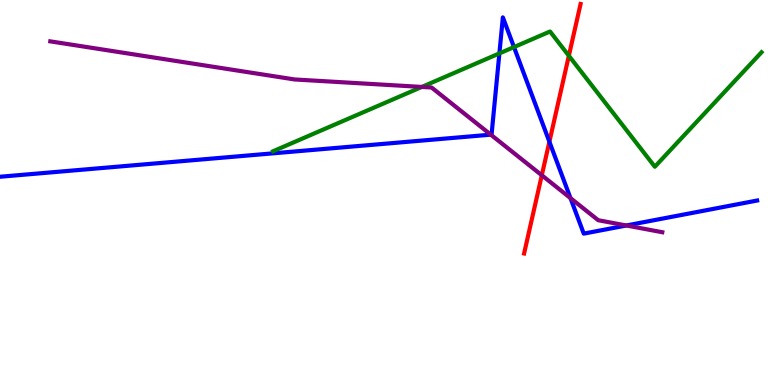[{'lines': ['blue', 'red'], 'intersections': [{'x': 7.09, 'y': 6.32}]}, {'lines': ['green', 'red'], 'intersections': [{'x': 7.34, 'y': 8.55}]}, {'lines': ['purple', 'red'], 'intersections': [{'x': 6.99, 'y': 5.45}]}, {'lines': ['blue', 'green'], 'intersections': [{'x': 6.44, 'y': 8.61}, {'x': 6.63, 'y': 8.78}]}, {'lines': ['blue', 'purple'], 'intersections': [{'x': 6.33, 'y': 6.5}, {'x': 7.36, 'y': 4.85}, {'x': 8.08, 'y': 4.14}]}, {'lines': ['green', 'purple'], 'intersections': [{'x': 5.44, 'y': 7.74}]}]